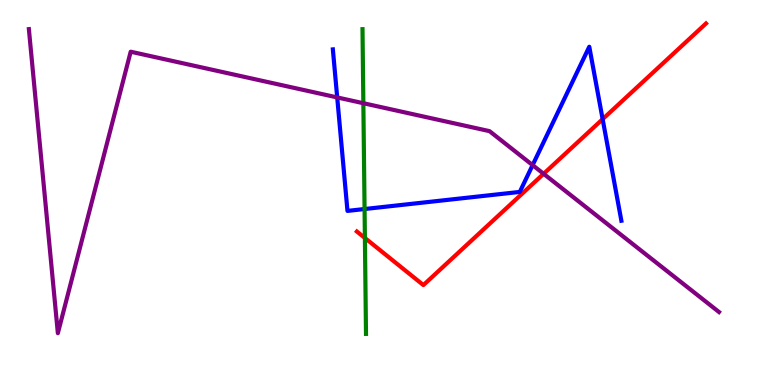[{'lines': ['blue', 'red'], 'intersections': [{'x': 7.78, 'y': 6.9}]}, {'lines': ['green', 'red'], 'intersections': [{'x': 4.71, 'y': 3.82}]}, {'lines': ['purple', 'red'], 'intersections': [{'x': 7.01, 'y': 5.49}]}, {'lines': ['blue', 'green'], 'intersections': [{'x': 4.7, 'y': 4.57}]}, {'lines': ['blue', 'purple'], 'intersections': [{'x': 4.35, 'y': 7.47}, {'x': 6.87, 'y': 5.71}]}, {'lines': ['green', 'purple'], 'intersections': [{'x': 4.69, 'y': 7.32}]}]